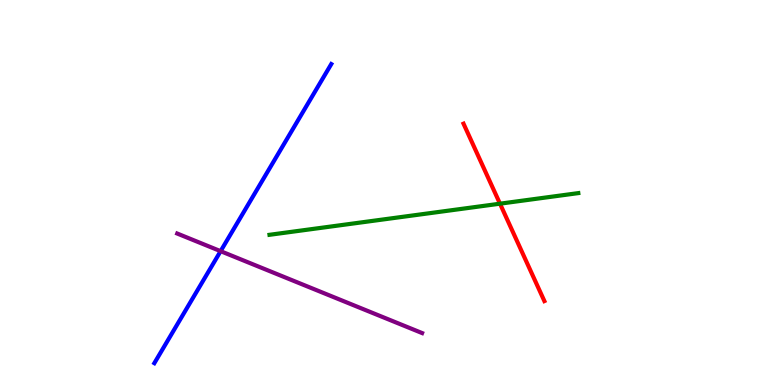[{'lines': ['blue', 'red'], 'intersections': []}, {'lines': ['green', 'red'], 'intersections': [{'x': 6.45, 'y': 4.71}]}, {'lines': ['purple', 'red'], 'intersections': []}, {'lines': ['blue', 'green'], 'intersections': []}, {'lines': ['blue', 'purple'], 'intersections': [{'x': 2.85, 'y': 3.48}]}, {'lines': ['green', 'purple'], 'intersections': []}]